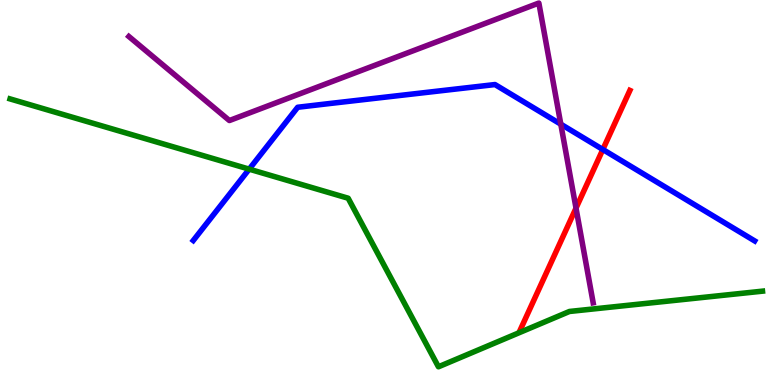[{'lines': ['blue', 'red'], 'intersections': [{'x': 7.78, 'y': 6.12}]}, {'lines': ['green', 'red'], 'intersections': []}, {'lines': ['purple', 'red'], 'intersections': [{'x': 7.43, 'y': 4.59}]}, {'lines': ['blue', 'green'], 'intersections': [{'x': 3.22, 'y': 5.61}]}, {'lines': ['blue', 'purple'], 'intersections': [{'x': 7.24, 'y': 6.77}]}, {'lines': ['green', 'purple'], 'intersections': []}]